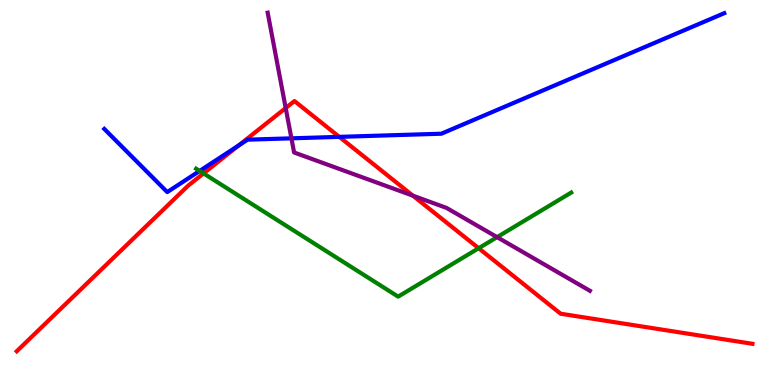[{'lines': ['blue', 'red'], 'intersections': [{'x': 3.08, 'y': 6.22}, {'x': 4.38, 'y': 6.45}]}, {'lines': ['green', 'red'], 'intersections': [{'x': 2.63, 'y': 5.5}, {'x': 6.18, 'y': 3.55}]}, {'lines': ['purple', 'red'], 'intersections': [{'x': 3.69, 'y': 7.19}, {'x': 5.33, 'y': 4.92}]}, {'lines': ['blue', 'green'], 'intersections': [{'x': 2.58, 'y': 5.56}]}, {'lines': ['blue', 'purple'], 'intersections': [{'x': 3.76, 'y': 6.41}]}, {'lines': ['green', 'purple'], 'intersections': [{'x': 6.41, 'y': 3.84}]}]